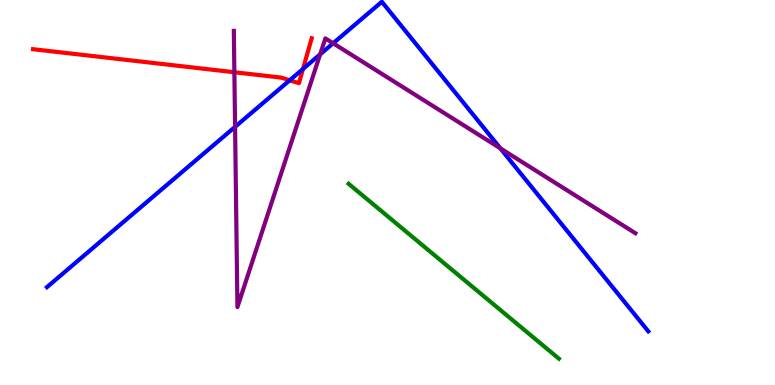[{'lines': ['blue', 'red'], 'intersections': [{'x': 3.74, 'y': 7.91}, {'x': 3.91, 'y': 8.21}]}, {'lines': ['green', 'red'], 'intersections': []}, {'lines': ['purple', 'red'], 'intersections': [{'x': 3.02, 'y': 8.12}]}, {'lines': ['blue', 'green'], 'intersections': []}, {'lines': ['blue', 'purple'], 'intersections': [{'x': 3.03, 'y': 6.71}, {'x': 4.13, 'y': 8.59}, {'x': 4.3, 'y': 8.88}, {'x': 6.46, 'y': 6.15}]}, {'lines': ['green', 'purple'], 'intersections': []}]